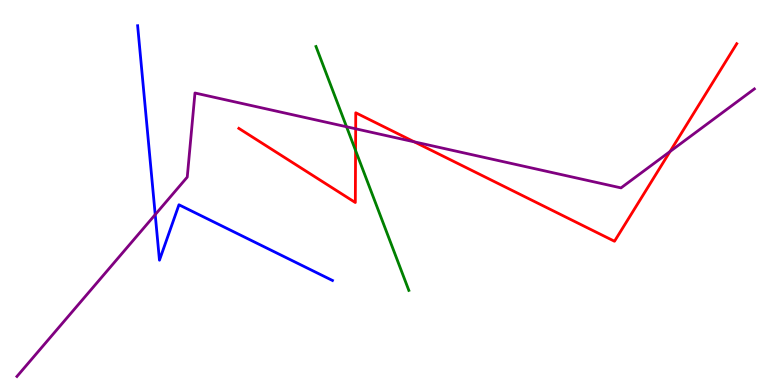[{'lines': ['blue', 'red'], 'intersections': []}, {'lines': ['green', 'red'], 'intersections': [{'x': 4.59, 'y': 6.09}]}, {'lines': ['purple', 'red'], 'intersections': [{'x': 4.59, 'y': 6.65}, {'x': 5.35, 'y': 6.32}, {'x': 8.65, 'y': 6.06}]}, {'lines': ['blue', 'green'], 'intersections': []}, {'lines': ['blue', 'purple'], 'intersections': [{'x': 2.0, 'y': 4.43}]}, {'lines': ['green', 'purple'], 'intersections': [{'x': 4.47, 'y': 6.71}]}]